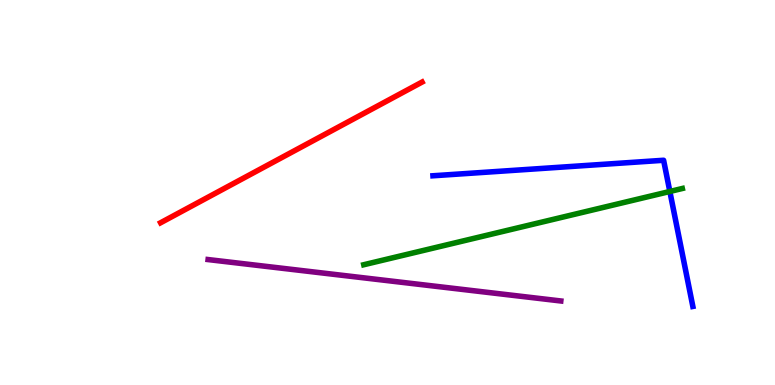[{'lines': ['blue', 'red'], 'intersections': []}, {'lines': ['green', 'red'], 'intersections': []}, {'lines': ['purple', 'red'], 'intersections': []}, {'lines': ['blue', 'green'], 'intersections': [{'x': 8.64, 'y': 5.03}]}, {'lines': ['blue', 'purple'], 'intersections': []}, {'lines': ['green', 'purple'], 'intersections': []}]